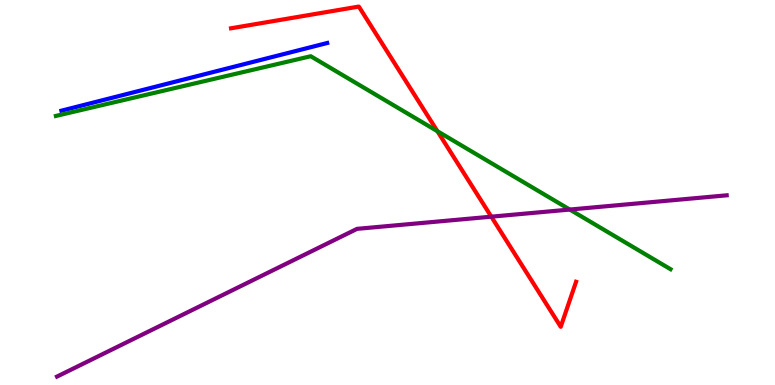[{'lines': ['blue', 'red'], 'intersections': []}, {'lines': ['green', 'red'], 'intersections': [{'x': 5.64, 'y': 6.59}]}, {'lines': ['purple', 'red'], 'intersections': [{'x': 6.34, 'y': 4.37}]}, {'lines': ['blue', 'green'], 'intersections': []}, {'lines': ['blue', 'purple'], 'intersections': []}, {'lines': ['green', 'purple'], 'intersections': [{'x': 7.35, 'y': 4.56}]}]